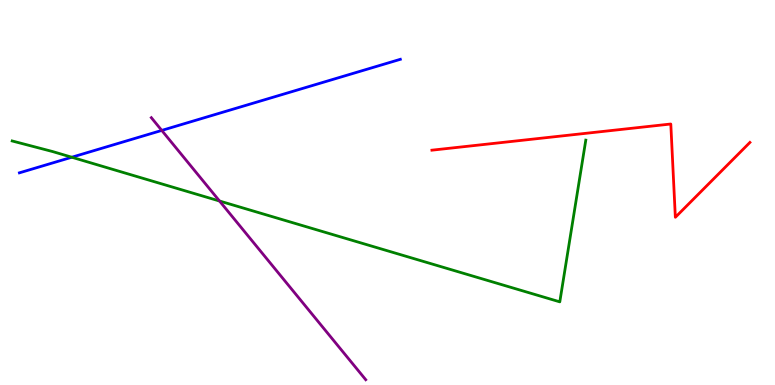[{'lines': ['blue', 'red'], 'intersections': []}, {'lines': ['green', 'red'], 'intersections': []}, {'lines': ['purple', 'red'], 'intersections': []}, {'lines': ['blue', 'green'], 'intersections': [{'x': 0.926, 'y': 5.92}]}, {'lines': ['blue', 'purple'], 'intersections': [{'x': 2.09, 'y': 6.61}]}, {'lines': ['green', 'purple'], 'intersections': [{'x': 2.83, 'y': 4.78}]}]